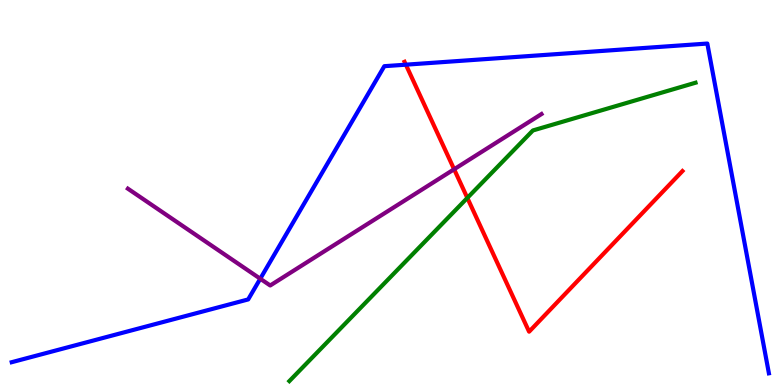[{'lines': ['blue', 'red'], 'intersections': [{'x': 5.24, 'y': 8.32}]}, {'lines': ['green', 'red'], 'intersections': [{'x': 6.03, 'y': 4.86}]}, {'lines': ['purple', 'red'], 'intersections': [{'x': 5.86, 'y': 5.6}]}, {'lines': ['blue', 'green'], 'intersections': []}, {'lines': ['blue', 'purple'], 'intersections': [{'x': 3.36, 'y': 2.76}]}, {'lines': ['green', 'purple'], 'intersections': []}]